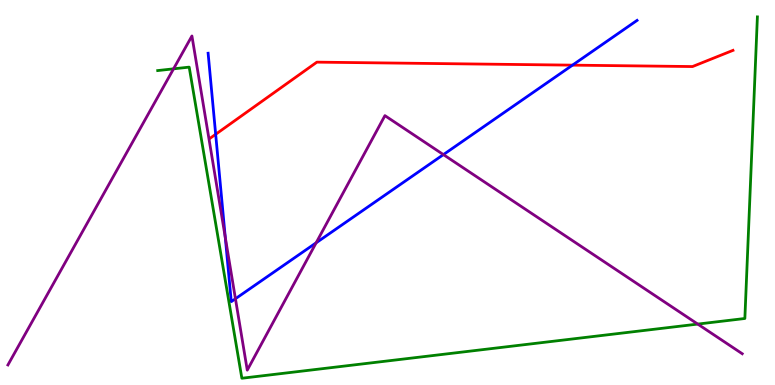[{'lines': ['blue', 'red'], 'intersections': [{'x': 2.78, 'y': 6.51}, {'x': 7.39, 'y': 8.31}]}, {'lines': ['green', 'red'], 'intersections': []}, {'lines': ['purple', 'red'], 'intersections': []}, {'lines': ['blue', 'green'], 'intersections': []}, {'lines': ['blue', 'purple'], 'intersections': [{'x': 2.91, 'y': 3.84}, {'x': 3.04, 'y': 2.24}, {'x': 4.08, 'y': 3.69}, {'x': 5.72, 'y': 5.98}]}, {'lines': ['green', 'purple'], 'intersections': [{'x': 2.24, 'y': 8.21}, {'x': 9.0, 'y': 1.58}]}]